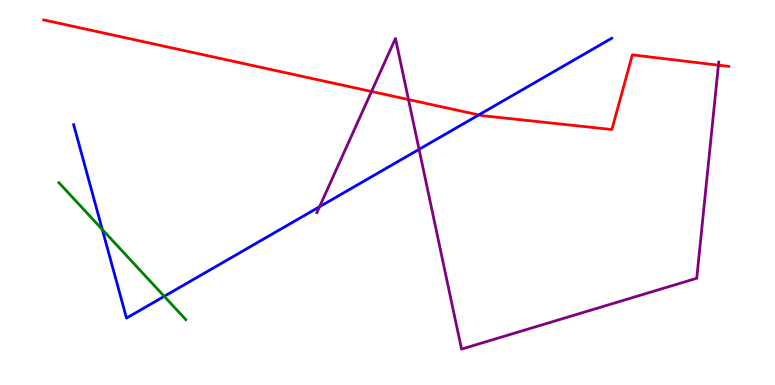[{'lines': ['blue', 'red'], 'intersections': [{'x': 6.18, 'y': 7.02}]}, {'lines': ['green', 'red'], 'intersections': []}, {'lines': ['purple', 'red'], 'intersections': [{'x': 4.79, 'y': 7.62}, {'x': 5.27, 'y': 7.41}, {'x': 9.27, 'y': 8.31}]}, {'lines': ['blue', 'green'], 'intersections': [{'x': 1.32, 'y': 4.04}, {'x': 2.12, 'y': 2.3}]}, {'lines': ['blue', 'purple'], 'intersections': [{'x': 4.12, 'y': 4.63}, {'x': 5.41, 'y': 6.12}]}, {'lines': ['green', 'purple'], 'intersections': []}]